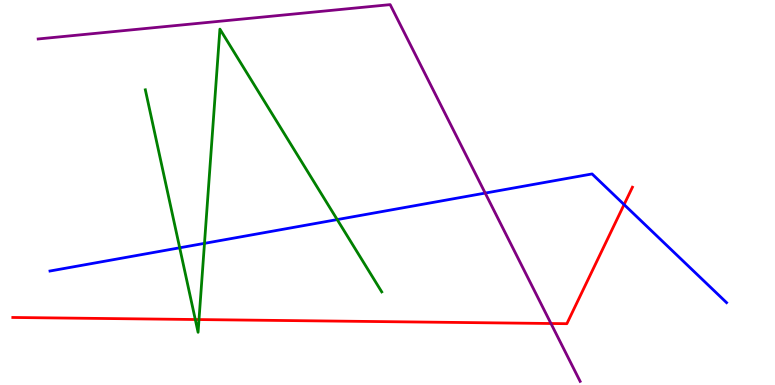[{'lines': ['blue', 'red'], 'intersections': [{'x': 8.05, 'y': 4.69}]}, {'lines': ['green', 'red'], 'intersections': [{'x': 2.52, 'y': 1.7}, {'x': 2.57, 'y': 1.7}]}, {'lines': ['purple', 'red'], 'intersections': [{'x': 7.11, 'y': 1.6}]}, {'lines': ['blue', 'green'], 'intersections': [{'x': 2.32, 'y': 3.56}, {'x': 2.64, 'y': 3.68}, {'x': 4.35, 'y': 4.3}]}, {'lines': ['blue', 'purple'], 'intersections': [{'x': 6.26, 'y': 4.98}]}, {'lines': ['green', 'purple'], 'intersections': []}]